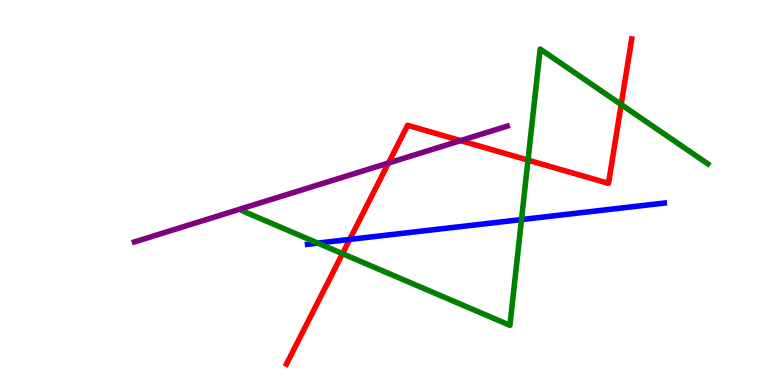[{'lines': ['blue', 'red'], 'intersections': [{'x': 4.51, 'y': 3.78}]}, {'lines': ['green', 'red'], 'intersections': [{'x': 4.42, 'y': 3.41}, {'x': 6.81, 'y': 5.84}, {'x': 8.02, 'y': 7.29}]}, {'lines': ['purple', 'red'], 'intersections': [{'x': 5.01, 'y': 5.77}, {'x': 5.94, 'y': 6.35}]}, {'lines': ['blue', 'green'], 'intersections': [{'x': 4.1, 'y': 3.69}, {'x': 6.73, 'y': 4.3}]}, {'lines': ['blue', 'purple'], 'intersections': []}, {'lines': ['green', 'purple'], 'intersections': []}]